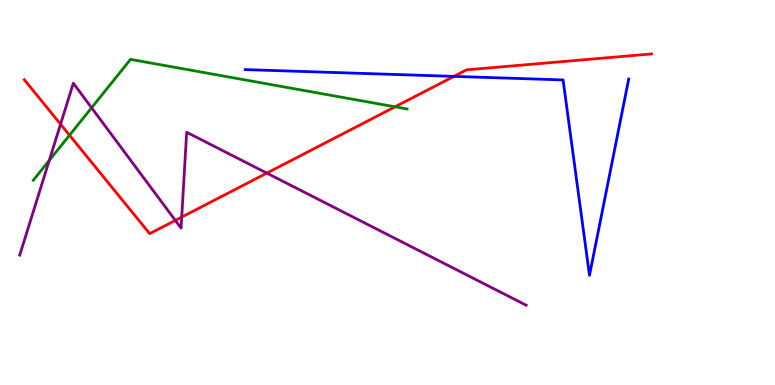[{'lines': ['blue', 'red'], 'intersections': [{'x': 5.86, 'y': 8.02}]}, {'lines': ['green', 'red'], 'intersections': [{'x': 0.897, 'y': 6.49}, {'x': 5.1, 'y': 7.23}]}, {'lines': ['purple', 'red'], 'intersections': [{'x': 0.781, 'y': 6.77}, {'x': 2.26, 'y': 4.28}, {'x': 2.34, 'y': 4.36}, {'x': 3.44, 'y': 5.5}]}, {'lines': ['blue', 'green'], 'intersections': []}, {'lines': ['blue', 'purple'], 'intersections': []}, {'lines': ['green', 'purple'], 'intersections': [{'x': 0.636, 'y': 5.83}, {'x': 1.18, 'y': 7.2}]}]